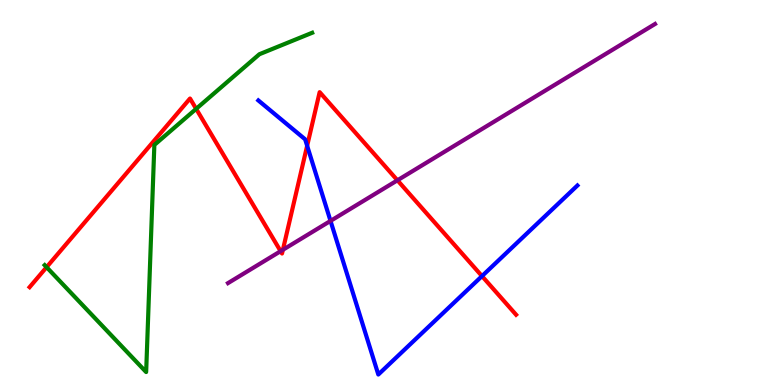[{'lines': ['blue', 'red'], 'intersections': [{'x': 3.96, 'y': 6.21}, {'x': 6.22, 'y': 2.83}]}, {'lines': ['green', 'red'], 'intersections': [{'x': 0.601, 'y': 3.06}, {'x': 2.53, 'y': 7.17}]}, {'lines': ['purple', 'red'], 'intersections': [{'x': 3.62, 'y': 3.48}, {'x': 3.65, 'y': 3.51}, {'x': 5.13, 'y': 5.32}]}, {'lines': ['blue', 'green'], 'intersections': []}, {'lines': ['blue', 'purple'], 'intersections': [{'x': 4.26, 'y': 4.26}]}, {'lines': ['green', 'purple'], 'intersections': []}]